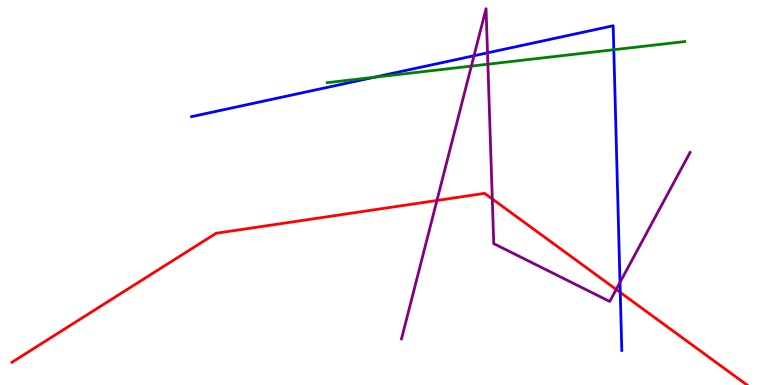[{'lines': ['blue', 'red'], 'intersections': [{'x': 8.0, 'y': 2.4}]}, {'lines': ['green', 'red'], 'intersections': []}, {'lines': ['purple', 'red'], 'intersections': [{'x': 5.64, 'y': 4.79}, {'x': 6.35, 'y': 4.83}, {'x': 7.95, 'y': 2.48}]}, {'lines': ['blue', 'green'], 'intersections': [{'x': 4.83, 'y': 7.99}, {'x': 7.92, 'y': 8.71}]}, {'lines': ['blue', 'purple'], 'intersections': [{'x': 6.12, 'y': 8.55}, {'x': 6.29, 'y': 8.63}, {'x': 8.0, 'y': 2.66}]}, {'lines': ['green', 'purple'], 'intersections': [{'x': 6.08, 'y': 8.28}, {'x': 6.3, 'y': 8.33}]}]